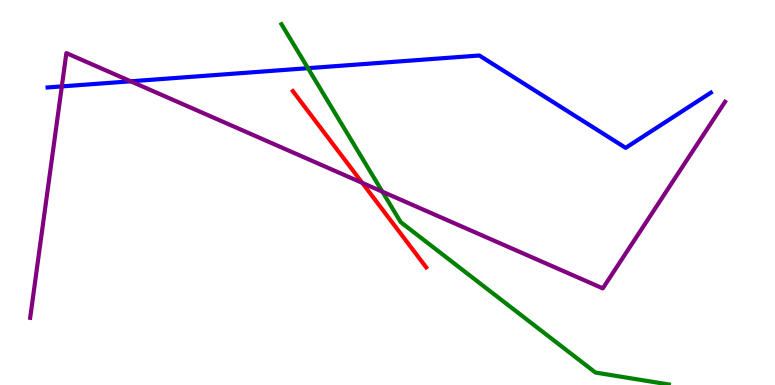[{'lines': ['blue', 'red'], 'intersections': []}, {'lines': ['green', 'red'], 'intersections': []}, {'lines': ['purple', 'red'], 'intersections': [{'x': 4.67, 'y': 5.25}]}, {'lines': ['blue', 'green'], 'intersections': [{'x': 3.97, 'y': 8.23}]}, {'lines': ['blue', 'purple'], 'intersections': [{'x': 0.798, 'y': 7.76}, {'x': 1.69, 'y': 7.89}]}, {'lines': ['green', 'purple'], 'intersections': [{'x': 4.93, 'y': 5.02}]}]